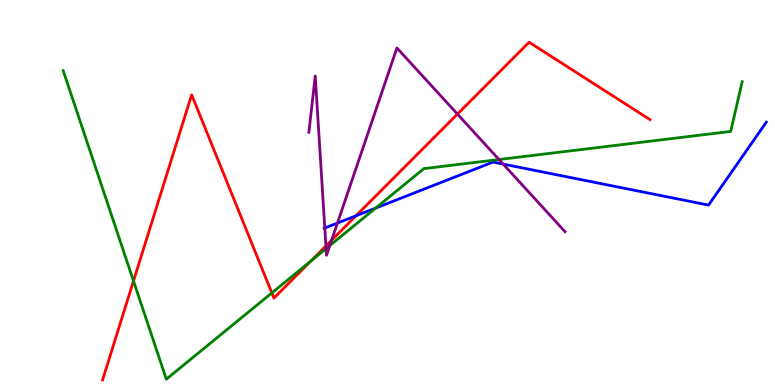[{'lines': ['blue', 'red'], 'intersections': [{'x': 4.59, 'y': 4.4}]}, {'lines': ['green', 'red'], 'intersections': [{'x': 1.72, 'y': 2.7}, {'x': 3.51, 'y': 2.39}, {'x': 4.01, 'y': 3.22}]}, {'lines': ['purple', 'red'], 'intersections': [{'x': 4.21, 'y': 3.61}, {'x': 4.28, 'y': 3.76}, {'x': 5.9, 'y': 7.04}]}, {'lines': ['blue', 'green'], 'intersections': [{'x': 4.85, 'y': 4.59}]}, {'lines': ['blue', 'purple'], 'intersections': [{'x': 4.19, 'y': 4.08}, {'x': 4.35, 'y': 4.21}, {'x': 6.49, 'y': 5.74}]}, {'lines': ['green', 'purple'], 'intersections': [{'x': 4.21, 'y': 3.54}, {'x': 4.26, 'y': 3.62}, {'x': 6.44, 'y': 5.86}]}]